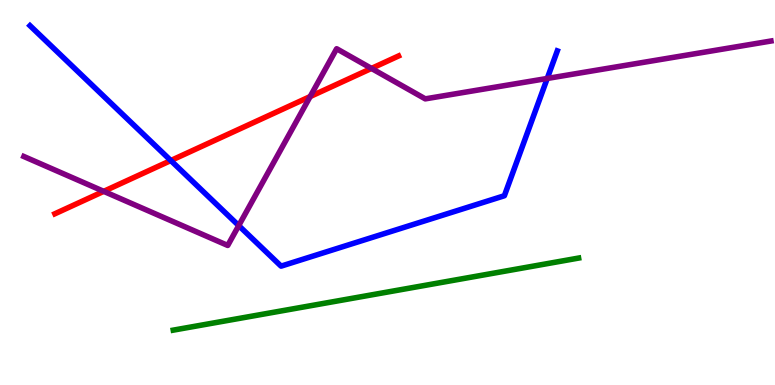[{'lines': ['blue', 'red'], 'intersections': [{'x': 2.2, 'y': 5.83}]}, {'lines': ['green', 'red'], 'intersections': []}, {'lines': ['purple', 'red'], 'intersections': [{'x': 1.34, 'y': 5.03}, {'x': 4.0, 'y': 7.49}, {'x': 4.79, 'y': 8.22}]}, {'lines': ['blue', 'green'], 'intersections': []}, {'lines': ['blue', 'purple'], 'intersections': [{'x': 3.08, 'y': 4.14}, {'x': 7.06, 'y': 7.96}]}, {'lines': ['green', 'purple'], 'intersections': []}]